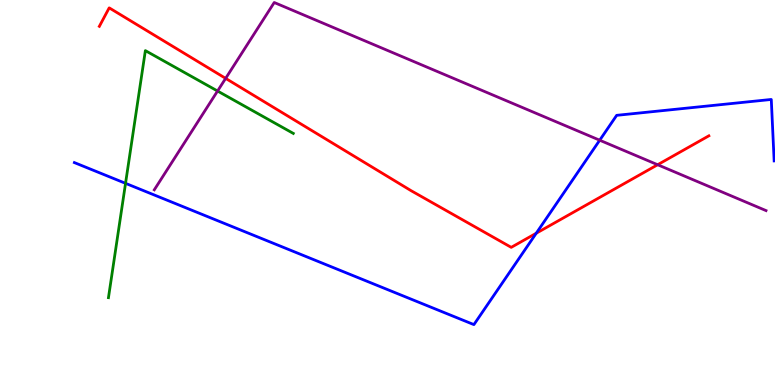[{'lines': ['blue', 'red'], 'intersections': [{'x': 6.92, 'y': 3.94}]}, {'lines': ['green', 'red'], 'intersections': []}, {'lines': ['purple', 'red'], 'intersections': [{'x': 2.91, 'y': 7.96}, {'x': 8.49, 'y': 5.72}]}, {'lines': ['blue', 'green'], 'intersections': [{'x': 1.62, 'y': 5.24}]}, {'lines': ['blue', 'purple'], 'intersections': [{'x': 7.74, 'y': 6.36}]}, {'lines': ['green', 'purple'], 'intersections': [{'x': 2.81, 'y': 7.64}]}]